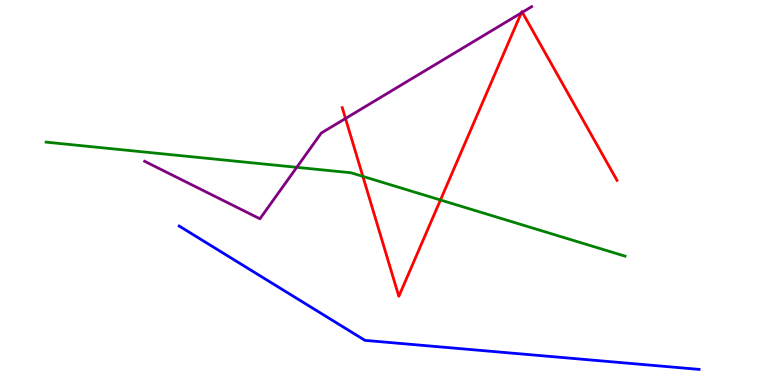[{'lines': ['blue', 'red'], 'intersections': []}, {'lines': ['green', 'red'], 'intersections': [{'x': 4.68, 'y': 5.42}, {'x': 5.68, 'y': 4.81}]}, {'lines': ['purple', 'red'], 'intersections': [{'x': 4.46, 'y': 6.92}, {'x': 6.73, 'y': 9.66}, {'x': 6.74, 'y': 9.68}]}, {'lines': ['blue', 'green'], 'intersections': []}, {'lines': ['blue', 'purple'], 'intersections': []}, {'lines': ['green', 'purple'], 'intersections': [{'x': 3.83, 'y': 5.65}]}]